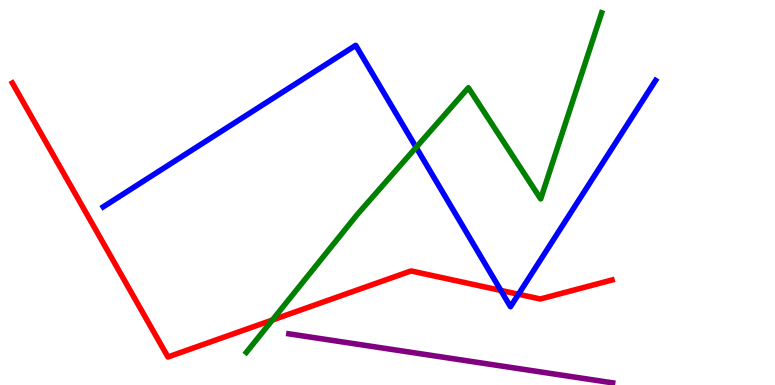[{'lines': ['blue', 'red'], 'intersections': [{'x': 6.46, 'y': 2.46}, {'x': 6.69, 'y': 2.36}]}, {'lines': ['green', 'red'], 'intersections': [{'x': 3.51, 'y': 1.69}]}, {'lines': ['purple', 'red'], 'intersections': []}, {'lines': ['blue', 'green'], 'intersections': [{'x': 5.37, 'y': 6.17}]}, {'lines': ['blue', 'purple'], 'intersections': []}, {'lines': ['green', 'purple'], 'intersections': []}]